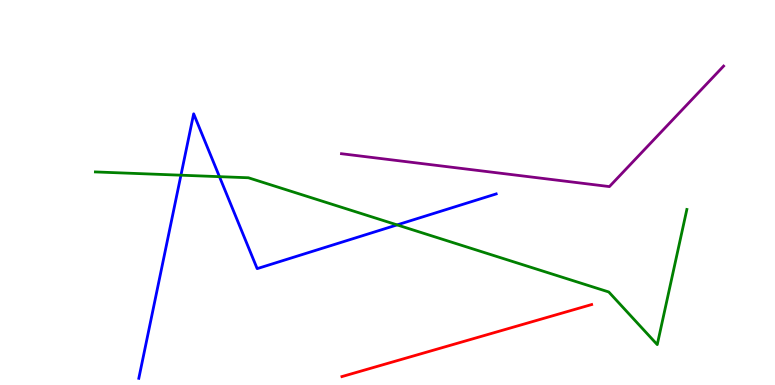[{'lines': ['blue', 'red'], 'intersections': []}, {'lines': ['green', 'red'], 'intersections': []}, {'lines': ['purple', 'red'], 'intersections': []}, {'lines': ['blue', 'green'], 'intersections': [{'x': 2.33, 'y': 5.45}, {'x': 2.83, 'y': 5.41}, {'x': 5.12, 'y': 4.16}]}, {'lines': ['blue', 'purple'], 'intersections': []}, {'lines': ['green', 'purple'], 'intersections': []}]